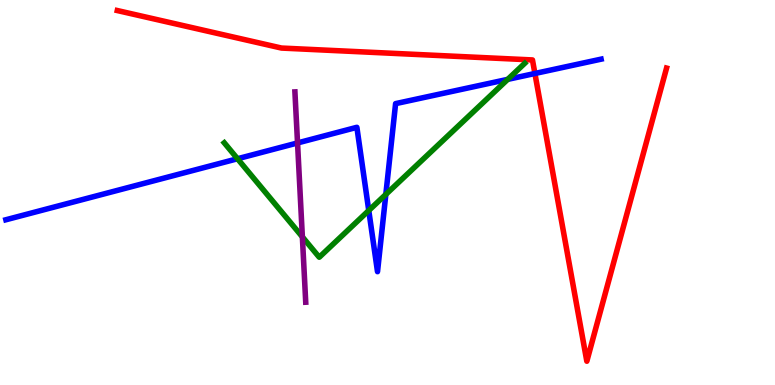[{'lines': ['blue', 'red'], 'intersections': [{'x': 6.9, 'y': 8.09}]}, {'lines': ['green', 'red'], 'intersections': []}, {'lines': ['purple', 'red'], 'intersections': []}, {'lines': ['blue', 'green'], 'intersections': [{'x': 3.06, 'y': 5.88}, {'x': 4.76, 'y': 4.53}, {'x': 4.98, 'y': 4.95}, {'x': 6.55, 'y': 7.94}]}, {'lines': ['blue', 'purple'], 'intersections': [{'x': 3.84, 'y': 6.29}]}, {'lines': ['green', 'purple'], 'intersections': [{'x': 3.9, 'y': 3.85}]}]